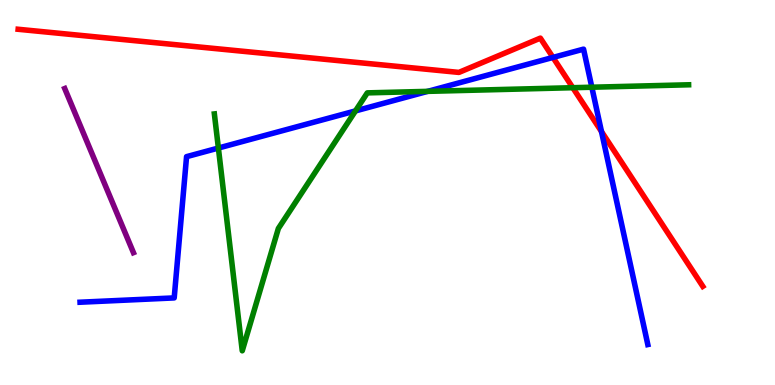[{'lines': ['blue', 'red'], 'intersections': [{'x': 7.14, 'y': 8.51}, {'x': 7.76, 'y': 6.58}]}, {'lines': ['green', 'red'], 'intersections': [{'x': 7.39, 'y': 7.72}]}, {'lines': ['purple', 'red'], 'intersections': []}, {'lines': ['blue', 'green'], 'intersections': [{'x': 2.82, 'y': 6.15}, {'x': 4.59, 'y': 7.12}, {'x': 5.52, 'y': 7.63}, {'x': 7.64, 'y': 7.73}]}, {'lines': ['blue', 'purple'], 'intersections': []}, {'lines': ['green', 'purple'], 'intersections': []}]